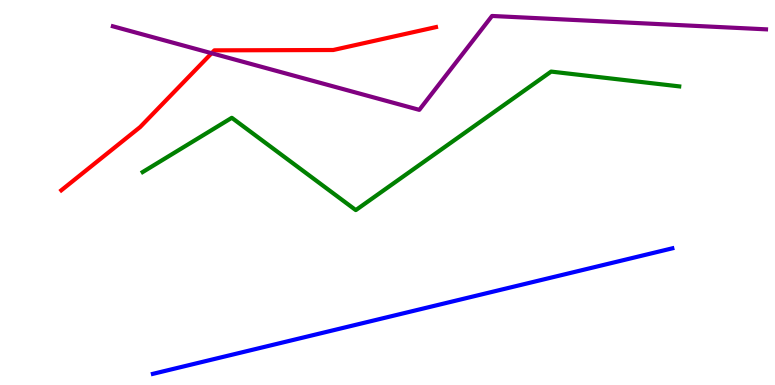[{'lines': ['blue', 'red'], 'intersections': []}, {'lines': ['green', 'red'], 'intersections': []}, {'lines': ['purple', 'red'], 'intersections': [{'x': 2.73, 'y': 8.62}]}, {'lines': ['blue', 'green'], 'intersections': []}, {'lines': ['blue', 'purple'], 'intersections': []}, {'lines': ['green', 'purple'], 'intersections': []}]